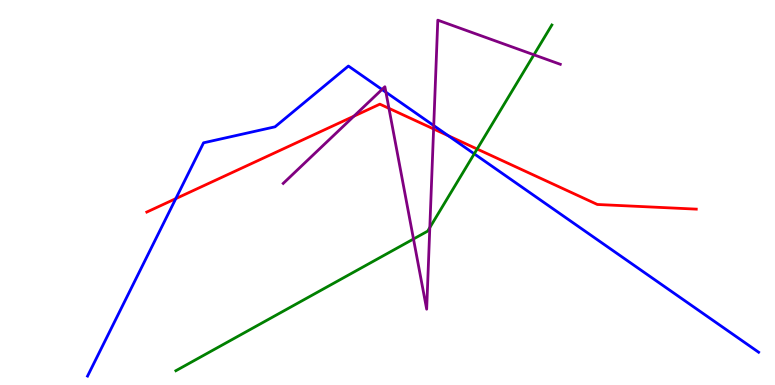[{'lines': ['blue', 'red'], 'intersections': [{'x': 2.27, 'y': 4.84}, {'x': 5.78, 'y': 6.48}]}, {'lines': ['green', 'red'], 'intersections': [{'x': 6.16, 'y': 6.13}]}, {'lines': ['purple', 'red'], 'intersections': [{'x': 4.57, 'y': 6.98}, {'x': 5.02, 'y': 7.19}, {'x': 5.59, 'y': 6.65}]}, {'lines': ['blue', 'green'], 'intersections': [{'x': 6.12, 'y': 6.0}]}, {'lines': ['blue', 'purple'], 'intersections': [{'x': 4.93, 'y': 7.68}, {'x': 4.98, 'y': 7.6}, {'x': 5.6, 'y': 6.74}]}, {'lines': ['green', 'purple'], 'intersections': [{'x': 5.34, 'y': 3.79}, {'x': 5.55, 'y': 4.09}, {'x': 6.89, 'y': 8.58}]}]